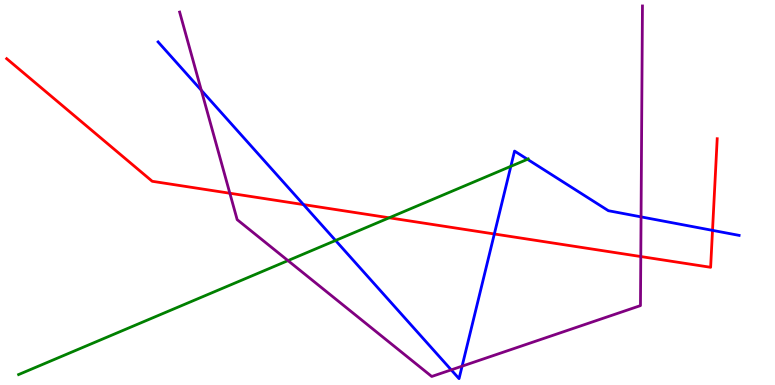[{'lines': ['blue', 'red'], 'intersections': [{'x': 3.92, 'y': 4.69}, {'x': 6.38, 'y': 3.92}, {'x': 9.19, 'y': 4.02}]}, {'lines': ['green', 'red'], 'intersections': [{'x': 5.02, 'y': 4.34}]}, {'lines': ['purple', 'red'], 'intersections': [{'x': 2.97, 'y': 4.98}, {'x': 8.27, 'y': 3.34}]}, {'lines': ['blue', 'green'], 'intersections': [{'x': 4.33, 'y': 3.75}, {'x': 6.59, 'y': 5.68}, {'x': 6.81, 'y': 5.86}]}, {'lines': ['blue', 'purple'], 'intersections': [{'x': 2.6, 'y': 7.66}, {'x': 5.82, 'y': 0.393}, {'x': 5.96, 'y': 0.489}, {'x': 8.27, 'y': 4.37}]}, {'lines': ['green', 'purple'], 'intersections': [{'x': 3.72, 'y': 3.23}]}]